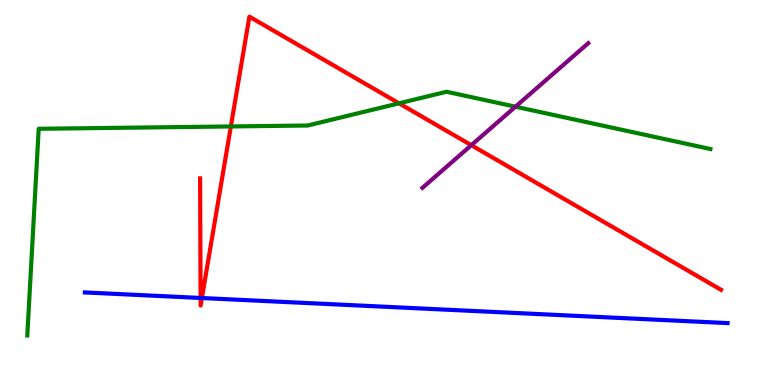[{'lines': ['blue', 'red'], 'intersections': [{'x': 2.59, 'y': 2.26}, {'x': 2.61, 'y': 2.26}]}, {'lines': ['green', 'red'], 'intersections': [{'x': 2.98, 'y': 6.72}, {'x': 5.15, 'y': 7.32}]}, {'lines': ['purple', 'red'], 'intersections': [{'x': 6.08, 'y': 6.23}]}, {'lines': ['blue', 'green'], 'intersections': []}, {'lines': ['blue', 'purple'], 'intersections': []}, {'lines': ['green', 'purple'], 'intersections': [{'x': 6.65, 'y': 7.23}]}]